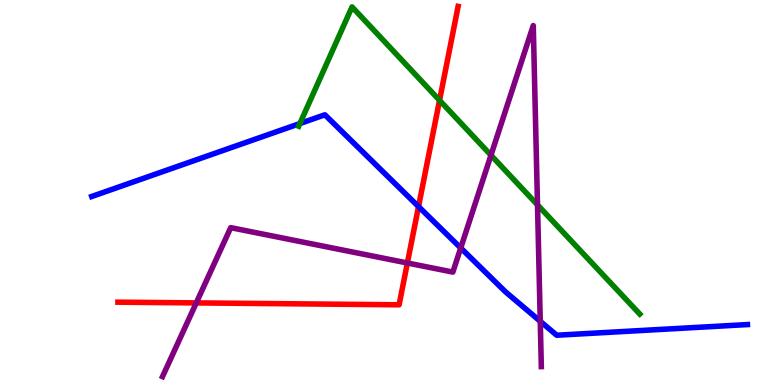[{'lines': ['blue', 'red'], 'intersections': [{'x': 5.4, 'y': 4.63}]}, {'lines': ['green', 'red'], 'intersections': [{'x': 5.67, 'y': 7.39}]}, {'lines': ['purple', 'red'], 'intersections': [{'x': 2.53, 'y': 2.13}, {'x': 5.26, 'y': 3.17}]}, {'lines': ['blue', 'green'], 'intersections': [{'x': 3.87, 'y': 6.79}]}, {'lines': ['blue', 'purple'], 'intersections': [{'x': 5.94, 'y': 3.56}, {'x': 6.97, 'y': 1.65}]}, {'lines': ['green', 'purple'], 'intersections': [{'x': 6.34, 'y': 5.97}, {'x': 6.94, 'y': 4.68}]}]